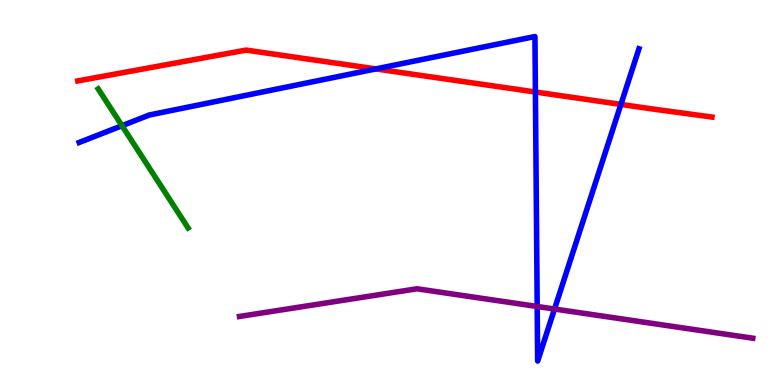[{'lines': ['blue', 'red'], 'intersections': [{'x': 4.85, 'y': 8.21}, {'x': 6.91, 'y': 7.61}, {'x': 8.01, 'y': 7.29}]}, {'lines': ['green', 'red'], 'intersections': []}, {'lines': ['purple', 'red'], 'intersections': []}, {'lines': ['blue', 'green'], 'intersections': [{'x': 1.57, 'y': 6.73}]}, {'lines': ['blue', 'purple'], 'intersections': [{'x': 6.93, 'y': 2.04}, {'x': 7.16, 'y': 1.97}]}, {'lines': ['green', 'purple'], 'intersections': []}]